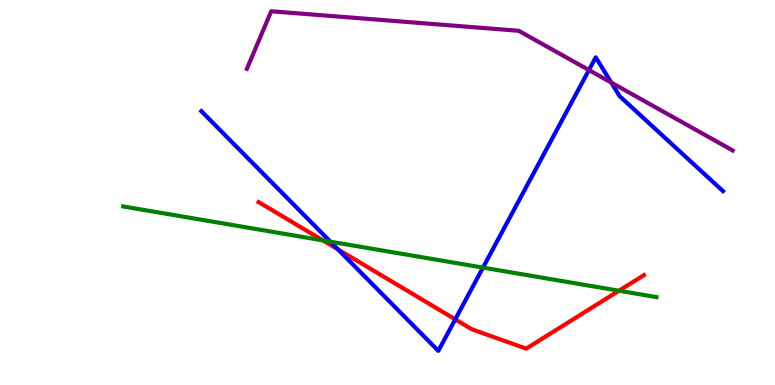[{'lines': ['blue', 'red'], 'intersections': [{'x': 4.36, 'y': 3.52}, {'x': 5.87, 'y': 1.71}]}, {'lines': ['green', 'red'], 'intersections': [{'x': 4.17, 'y': 3.76}, {'x': 7.99, 'y': 2.45}]}, {'lines': ['purple', 'red'], 'intersections': []}, {'lines': ['blue', 'green'], 'intersections': [{'x': 4.26, 'y': 3.72}, {'x': 6.23, 'y': 3.05}]}, {'lines': ['blue', 'purple'], 'intersections': [{'x': 7.6, 'y': 8.18}, {'x': 7.89, 'y': 7.86}]}, {'lines': ['green', 'purple'], 'intersections': []}]